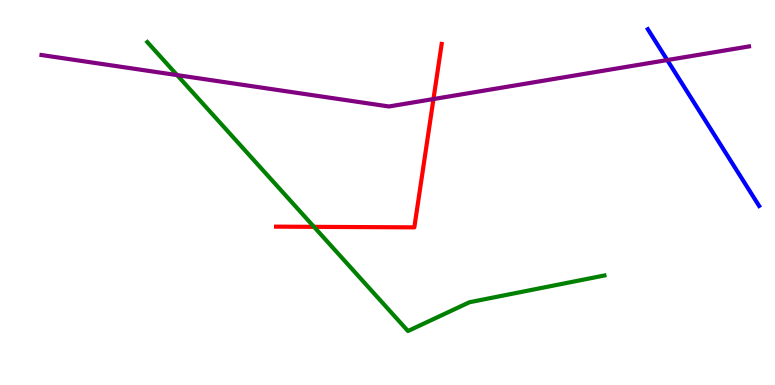[{'lines': ['blue', 'red'], 'intersections': []}, {'lines': ['green', 'red'], 'intersections': [{'x': 4.05, 'y': 4.11}]}, {'lines': ['purple', 'red'], 'intersections': [{'x': 5.59, 'y': 7.43}]}, {'lines': ['blue', 'green'], 'intersections': []}, {'lines': ['blue', 'purple'], 'intersections': [{'x': 8.61, 'y': 8.44}]}, {'lines': ['green', 'purple'], 'intersections': [{'x': 2.29, 'y': 8.05}]}]